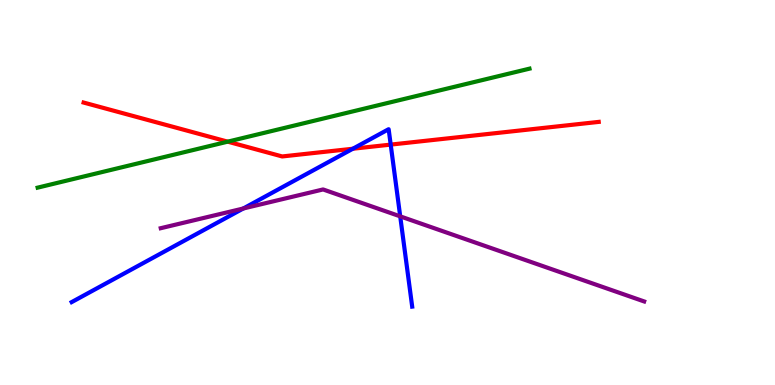[{'lines': ['blue', 'red'], 'intersections': [{'x': 4.55, 'y': 6.14}, {'x': 5.04, 'y': 6.24}]}, {'lines': ['green', 'red'], 'intersections': [{'x': 2.94, 'y': 6.32}]}, {'lines': ['purple', 'red'], 'intersections': []}, {'lines': ['blue', 'green'], 'intersections': []}, {'lines': ['blue', 'purple'], 'intersections': [{'x': 3.14, 'y': 4.58}, {'x': 5.16, 'y': 4.38}]}, {'lines': ['green', 'purple'], 'intersections': []}]